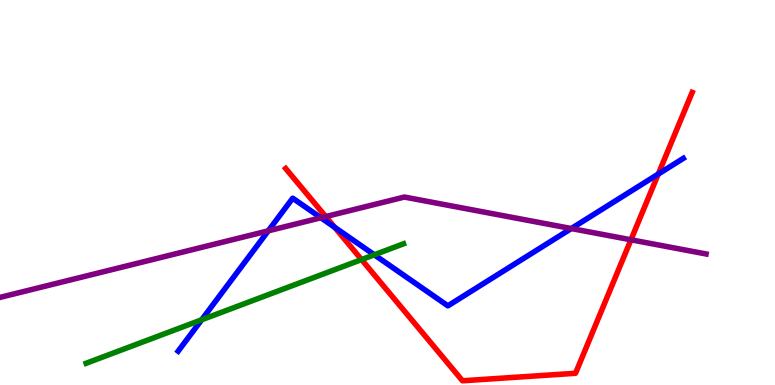[{'lines': ['blue', 'red'], 'intersections': [{'x': 4.32, 'y': 4.1}, {'x': 8.49, 'y': 5.48}]}, {'lines': ['green', 'red'], 'intersections': [{'x': 4.67, 'y': 3.26}]}, {'lines': ['purple', 'red'], 'intersections': [{'x': 4.2, 'y': 4.37}, {'x': 8.14, 'y': 3.77}]}, {'lines': ['blue', 'green'], 'intersections': [{'x': 2.6, 'y': 1.69}, {'x': 4.83, 'y': 3.38}]}, {'lines': ['blue', 'purple'], 'intersections': [{'x': 3.46, 'y': 4.0}, {'x': 4.14, 'y': 4.34}, {'x': 7.37, 'y': 4.06}]}, {'lines': ['green', 'purple'], 'intersections': []}]